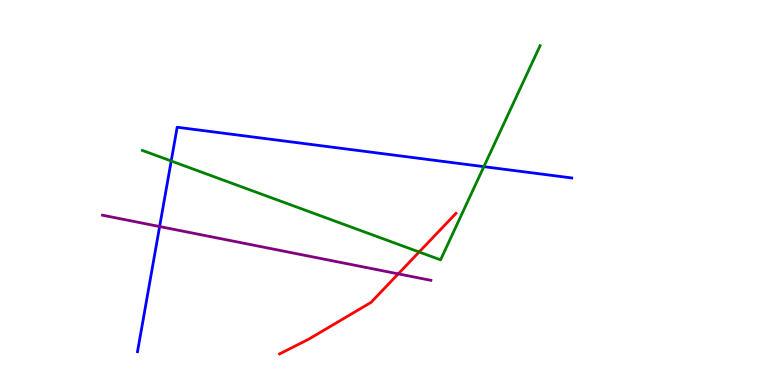[{'lines': ['blue', 'red'], 'intersections': []}, {'lines': ['green', 'red'], 'intersections': [{'x': 5.41, 'y': 3.45}]}, {'lines': ['purple', 'red'], 'intersections': [{'x': 5.14, 'y': 2.89}]}, {'lines': ['blue', 'green'], 'intersections': [{'x': 2.21, 'y': 5.82}, {'x': 6.24, 'y': 5.67}]}, {'lines': ['blue', 'purple'], 'intersections': [{'x': 2.06, 'y': 4.12}]}, {'lines': ['green', 'purple'], 'intersections': []}]